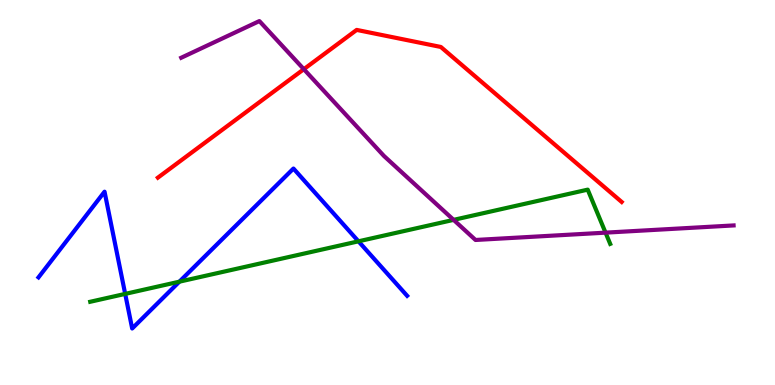[{'lines': ['blue', 'red'], 'intersections': []}, {'lines': ['green', 'red'], 'intersections': []}, {'lines': ['purple', 'red'], 'intersections': [{'x': 3.92, 'y': 8.2}]}, {'lines': ['blue', 'green'], 'intersections': [{'x': 1.62, 'y': 2.37}, {'x': 2.31, 'y': 2.68}, {'x': 4.63, 'y': 3.73}]}, {'lines': ['blue', 'purple'], 'intersections': []}, {'lines': ['green', 'purple'], 'intersections': [{'x': 5.85, 'y': 4.29}, {'x': 7.81, 'y': 3.96}]}]